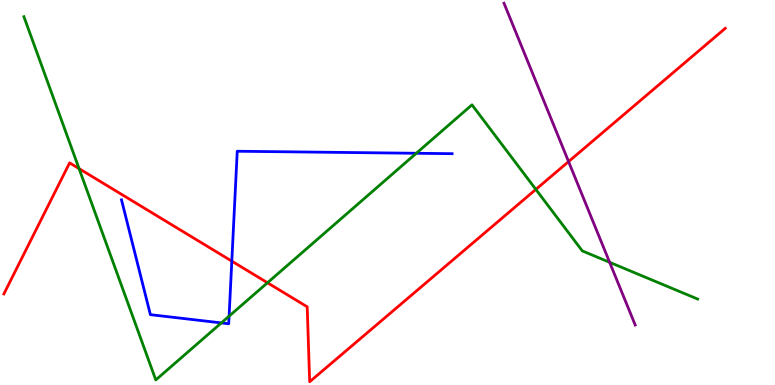[{'lines': ['blue', 'red'], 'intersections': [{'x': 2.99, 'y': 3.22}]}, {'lines': ['green', 'red'], 'intersections': [{'x': 1.02, 'y': 5.62}, {'x': 3.45, 'y': 2.66}, {'x': 6.91, 'y': 5.08}]}, {'lines': ['purple', 'red'], 'intersections': [{'x': 7.34, 'y': 5.8}]}, {'lines': ['blue', 'green'], 'intersections': [{'x': 2.86, 'y': 1.61}, {'x': 2.96, 'y': 1.79}, {'x': 5.37, 'y': 6.02}]}, {'lines': ['blue', 'purple'], 'intersections': []}, {'lines': ['green', 'purple'], 'intersections': [{'x': 7.87, 'y': 3.19}]}]